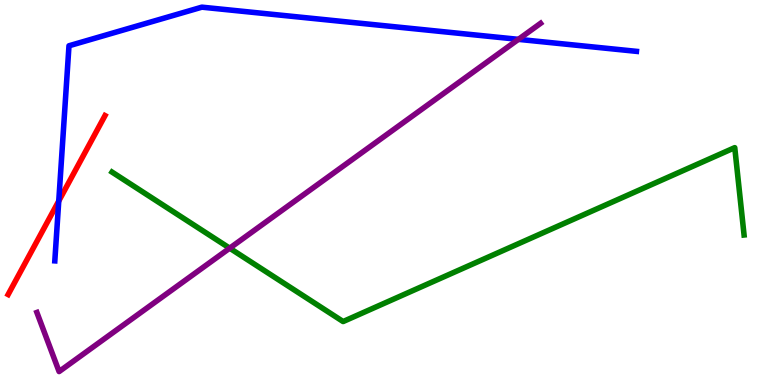[{'lines': ['blue', 'red'], 'intersections': [{'x': 0.758, 'y': 4.78}]}, {'lines': ['green', 'red'], 'intersections': []}, {'lines': ['purple', 'red'], 'intersections': []}, {'lines': ['blue', 'green'], 'intersections': []}, {'lines': ['blue', 'purple'], 'intersections': [{'x': 6.69, 'y': 8.98}]}, {'lines': ['green', 'purple'], 'intersections': [{'x': 2.96, 'y': 3.55}]}]